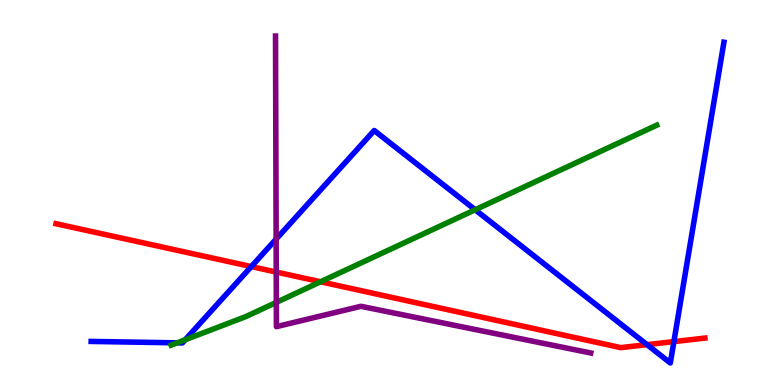[{'lines': ['blue', 'red'], 'intersections': [{'x': 3.24, 'y': 3.08}, {'x': 8.35, 'y': 1.05}, {'x': 8.7, 'y': 1.13}]}, {'lines': ['green', 'red'], 'intersections': [{'x': 4.14, 'y': 2.68}]}, {'lines': ['purple', 'red'], 'intersections': [{'x': 3.56, 'y': 2.93}]}, {'lines': ['blue', 'green'], 'intersections': [{'x': 2.29, 'y': 1.1}, {'x': 2.39, 'y': 1.17}, {'x': 6.13, 'y': 4.55}]}, {'lines': ['blue', 'purple'], 'intersections': [{'x': 3.56, 'y': 3.79}]}, {'lines': ['green', 'purple'], 'intersections': [{'x': 3.57, 'y': 2.15}]}]